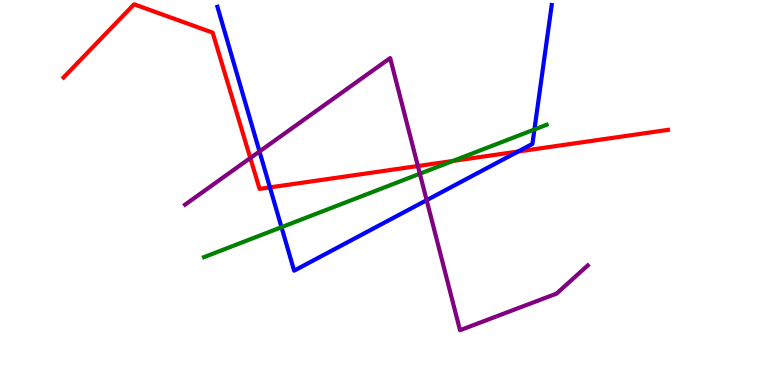[{'lines': ['blue', 'red'], 'intersections': [{'x': 3.48, 'y': 5.13}, {'x': 6.69, 'y': 6.06}]}, {'lines': ['green', 'red'], 'intersections': [{'x': 5.84, 'y': 5.82}]}, {'lines': ['purple', 'red'], 'intersections': [{'x': 3.23, 'y': 5.9}, {'x': 5.39, 'y': 5.69}]}, {'lines': ['blue', 'green'], 'intersections': [{'x': 3.63, 'y': 4.1}, {'x': 6.9, 'y': 6.64}]}, {'lines': ['blue', 'purple'], 'intersections': [{'x': 3.35, 'y': 6.07}, {'x': 5.51, 'y': 4.8}]}, {'lines': ['green', 'purple'], 'intersections': [{'x': 5.42, 'y': 5.49}]}]